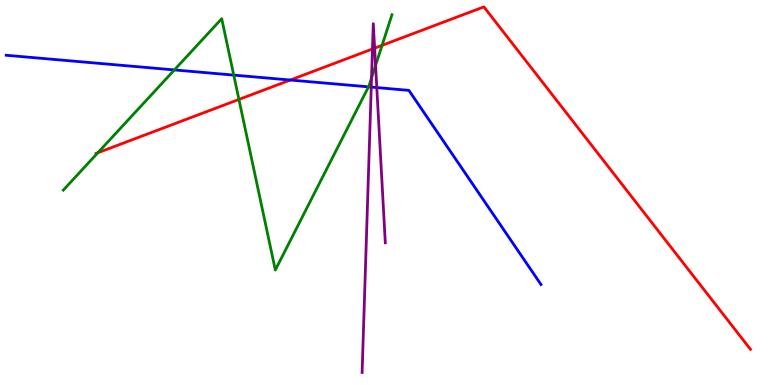[{'lines': ['blue', 'red'], 'intersections': [{'x': 3.75, 'y': 7.92}]}, {'lines': ['green', 'red'], 'intersections': [{'x': 1.26, 'y': 6.03}, {'x': 3.08, 'y': 7.42}, {'x': 4.93, 'y': 8.82}]}, {'lines': ['purple', 'red'], 'intersections': [{'x': 4.81, 'y': 8.73}, {'x': 4.83, 'y': 8.75}]}, {'lines': ['blue', 'green'], 'intersections': [{'x': 2.25, 'y': 8.18}, {'x': 3.02, 'y': 8.05}, {'x': 4.75, 'y': 7.74}]}, {'lines': ['blue', 'purple'], 'intersections': [{'x': 4.79, 'y': 7.74}, {'x': 4.86, 'y': 7.73}]}, {'lines': ['green', 'purple'], 'intersections': [{'x': 4.79, 'y': 7.98}, {'x': 4.85, 'y': 8.3}]}]